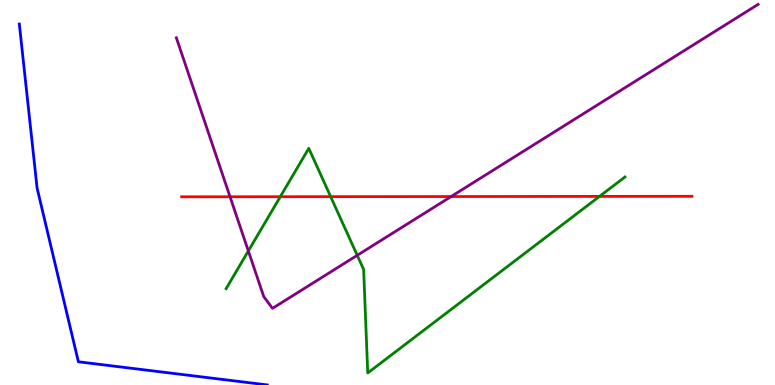[{'lines': ['blue', 'red'], 'intersections': []}, {'lines': ['green', 'red'], 'intersections': [{'x': 3.62, 'y': 4.89}, {'x': 4.27, 'y': 4.89}, {'x': 7.74, 'y': 4.9}]}, {'lines': ['purple', 'red'], 'intersections': [{'x': 2.97, 'y': 4.89}, {'x': 5.82, 'y': 4.9}]}, {'lines': ['blue', 'green'], 'intersections': []}, {'lines': ['blue', 'purple'], 'intersections': []}, {'lines': ['green', 'purple'], 'intersections': [{'x': 3.2, 'y': 3.48}, {'x': 4.61, 'y': 3.37}]}]